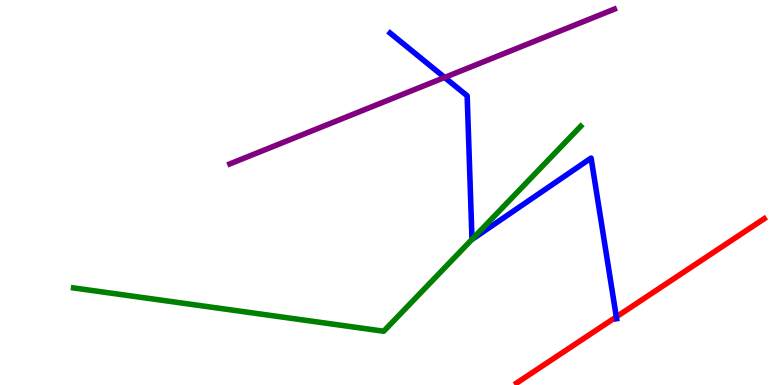[{'lines': ['blue', 'red'], 'intersections': [{'x': 7.95, 'y': 1.77}]}, {'lines': ['green', 'red'], 'intersections': []}, {'lines': ['purple', 'red'], 'intersections': []}, {'lines': ['blue', 'green'], 'intersections': [{'x': 6.09, 'y': 3.78}]}, {'lines': ['blue', 'purple'], 'intersections': [{'x': 5.74, 'y': 7.99}]}, {'lines': ['green', 'purple'], 'intersections': []}]